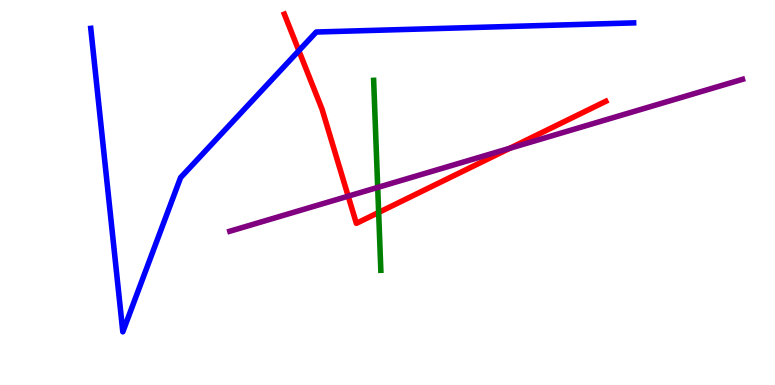[{'lines': ['blue', 'red'], 'intersections': [{'x': 3.86, 'y': 8.68}]}, {'lines': ['green', 'red'], 'intersections': [{'x': 4.89, 'y': 4.48}]}, {'lines': ['purple', 'red'], 'intersections': [{'x': 4.49, 'y': 4.9}, {'x': 6.58, 'y': 6.15}]}, {'lines': ['blue', 'green'], 'intersections': []}, {'lines': ['blue', 'purple'], 'intersections': []}, {'lines': ['green', 'purple'], 'intersections': [{'x': 4.87, 'y': 5.13}]}]